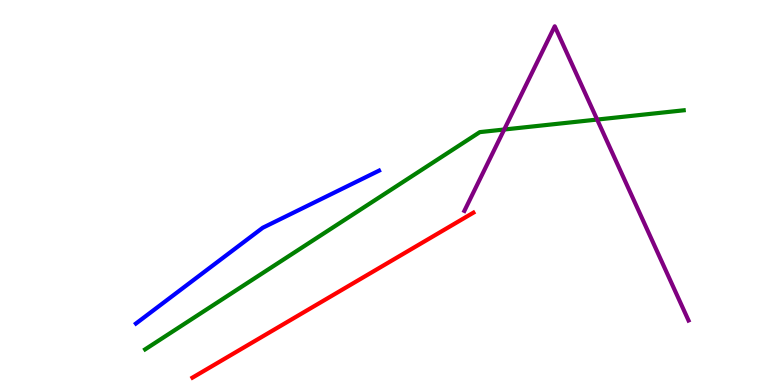[{'lines': ['blue', 'red'], 'intersections': []}, {'lines': ['green', 'red'], 'intersections': []}, {'lines': ['purple', 'red'], 'intersections': []}, {'lines': ['blue', 'green'], 'intersections': []}, {'lines': ['blue', 'purple'], 'intersections': []}, {'lines': ['green', 'purple'], 'intersections': [{'x': 6.51, 'y': 6.64}, {'x': 7.71, 'y': 6.89}]}]